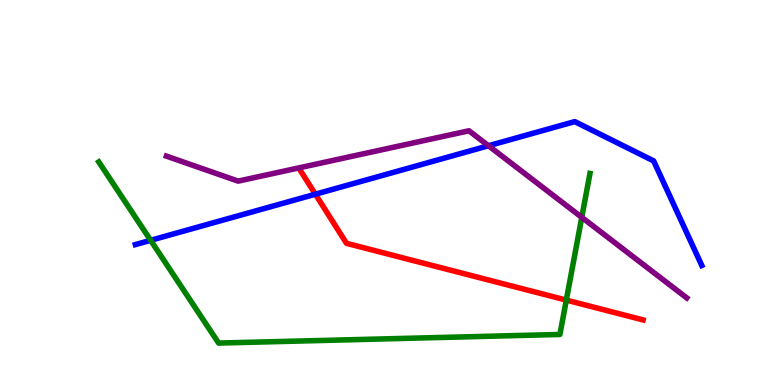[{'lines': ['blue', 'red'], 'intersections': [{'x': 4.07, 'y': 4.96}]}, {'lines': ['green', 'red'], 'intersections': [{'x': 7.31, 'y': 2.21}]}, {'lines': ['purple', 'red'], 'intersections': []}, {'lines': ['blue', 'green'], 'intersections': [{'x': 1.94, 'y': 3.76}]}, {'lines': ['blue', 'purple'], 'intersections': [{'x': 6.3, 'y': 6.21}]}, {'lines': ['green', 'purple'], 'intersections': [{'x': 7.51, 'y': 4.35}]}]